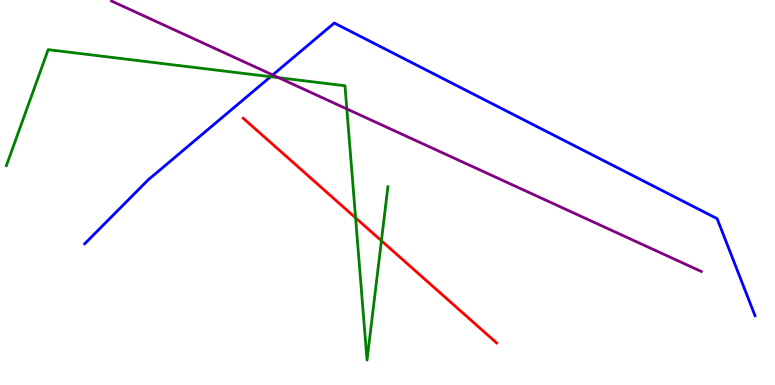[{'lines': ['blue', 'red'], 'intersections': []}, {'lines': ['green', 'red'], 'intersections': [{'x': 4.59, 'y': 4.34}, {'x': 4.92, 'y': 3.75}]}, {'lines': ['purple', 'red'], 'intersections': []}, {'lines': ['blue', 'green'], 'intersections': [{'x': 3.49, 'y': 8.01}]}, {'lines': ['blue', 'purple'], 'intersections': [{'x': 3.52, 'y': 8.05}]}, {'lines': ['green', 'purple'], 'intersections': [{'x': 3.6, 'y': 7.98}, {'x': 4.48, 'y': 7.17}]}]